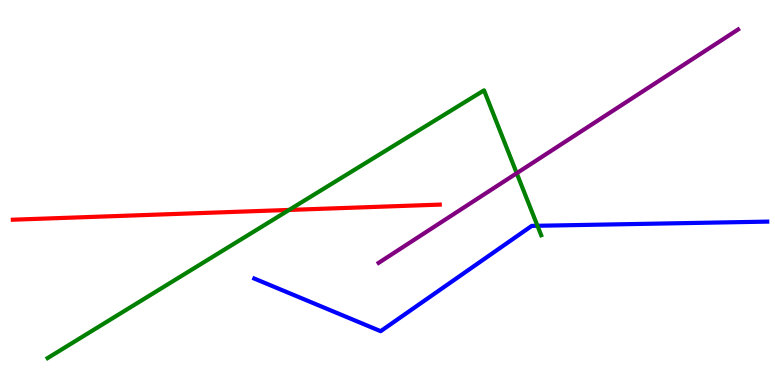[{'lines': ['blue', 'red'], 'intersections': []}, {'lines': ['green', 'red'], 'intersections': [{'x': 3.73, 'y': 4.55}]}, {'lines': ['purple', 'red'], 'intersections': []}, {'lines': ['blue', 'green'], 'intersections': [{'x': 6.93, 'y': 4.14}]}, {'lines': ['blue', 'purple'], 'intersections': []}, {'lines': ['green', 'purple'], 'intersections': [{'x': 6.67, 'y': 5.5}]}]